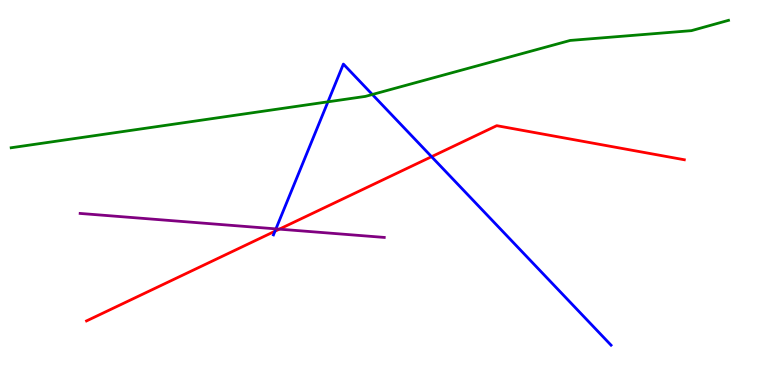[{'lines': ['blue', 'red'], 'intersections': [{'x': 3.55, 'y': 3.99}, {'x': 5.57, 'y': 5.93}]}, {'lines': ['green', 'red'], 'intersections': []}, {'lines': ['purple', 'red'], 'intersections': [{'x': 3.6, 'y': 4.05}]}, {'lines': ['blue', 'green'], 'intersections': [{'x': 4.23, 'y': 7.36}, {'x': 4.8, 'y': 7.55}]}, {'lines': ['blue', 'purple'], 'intersections': [{'x': 3.56, 'y': 4.06}]}, {'lines': ['green', 'purple'], 'intersections': []}]